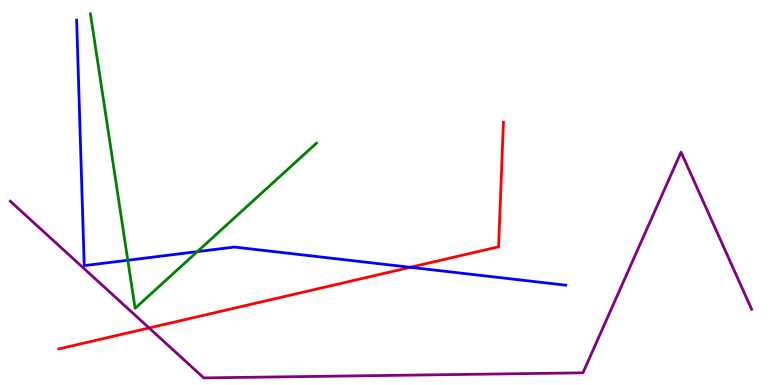[{'lines': ['blue', 'red'], 'intersections': [{'x': 5.29, 'y': 3.06}]}, {'lines': ['green', 'red'], 'intersections': []}, {'lines': ['purple', 'red'], 'intersections': [{'x': 1.92, 'y': 1.48}]}, {'lines': ['blue', 'green'], 'intersections': [{'x': 1.65, 'y': 3.24}, {'x': 2.55, 'y': 3.46}]}, {'lines': ['blue', 'purple'], 'intersections': []}, {'lines': ['green', 'purple'], 'intersections': []}]